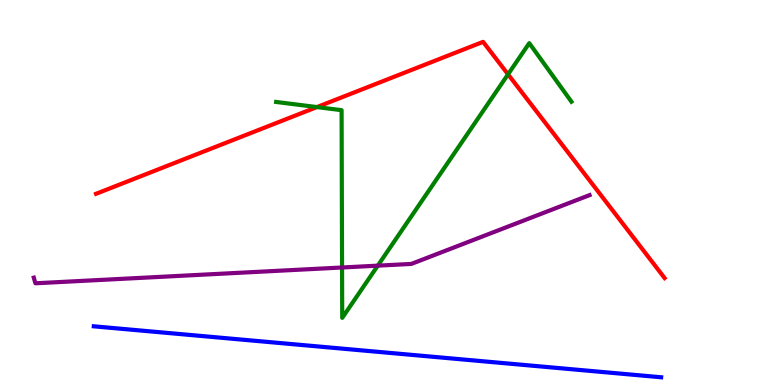[{'lines': ['blue', 'red'], 'intersections': []}, {'lines': ['green', 'red'], 'intersections': [{'x': 4.09, 'y': 7.22}, {'x': 6.56, 'y': 8.07}]}, {'lines': ['purple', 'red'], 'intersections': []}, {'lines': ['blue', 'green'], 'intersections': []}, {'lines': ['blue', 'purple'], 'intersections': []}, {'lines': ['green', 'purple'], 'intersections': [{'x': 4.41, 'y': 3.05}, {'x': 4.87, 'y': 3.1}]}]